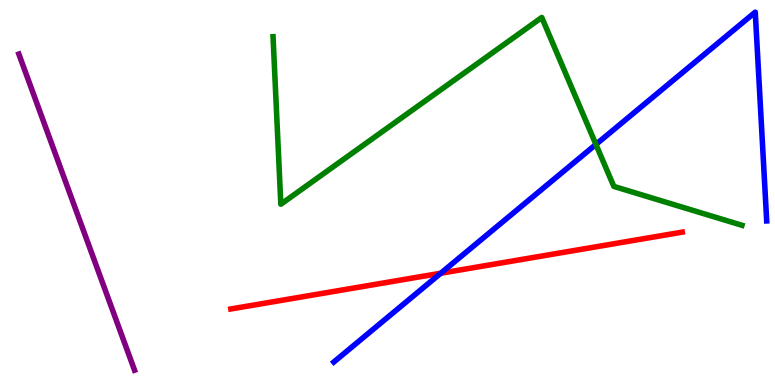[{'lines': ['blue', 'red'], 'intersections': [{'x': 5.69, 'y': 2.9}]}, {'lines': ['green', 'red'], 'intersections': []}, {'lines': ['purple', 'red'], 'intersections': []}, {'lines': ['blue', 'green'], 'intersections': [{'x': 7.69, 'y': 6.25}]}, {'lines': ['blue', 'purple'], 'intersections': []}, {'lines': ['green', 'purple'], 'intersections': []}]